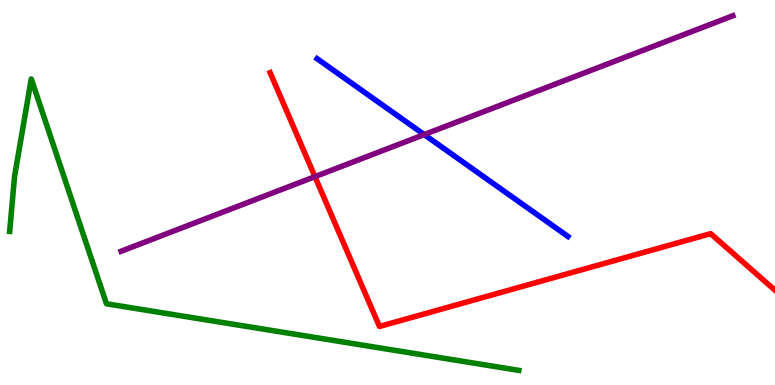[{'lines': ['blue', 'red'], 'intersections': []}, {'lines': ['green', 'red'], 'intersections': []}, {'lines': ['purple', 'red'], 'intersections': [{'x': 4.06, 'y': 5.41}]}, {'lines': ['blue', 'green'], 'intersections': []}, {'lines': ['blue', 'purple'], 'intersections': [{'x': 5.47, 'y': 6.5}]}, {'lines': ['green', 'purple'], 'intersections': []}]